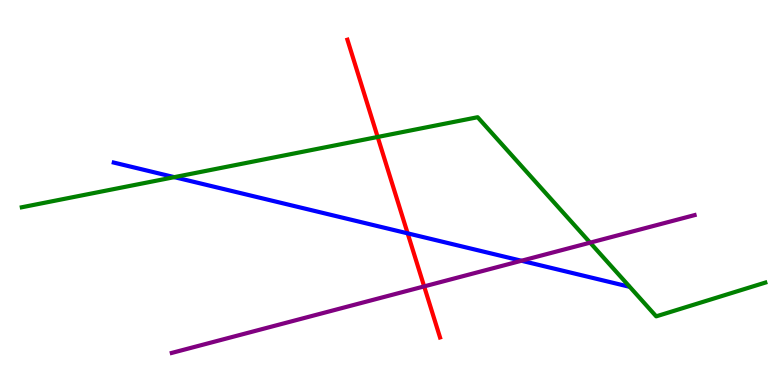[{'lines': ['blue', 'red'], 'intersections': [{'x': 5.26, 'y': 3.94}]}, {'lines': ['green', 'red'], 'intersections': [{'x': 4.87, 'y': 6.44}]}, {'lines': ['purple', 'red'], 'intersections': [{'x': 5.47, 'y': 2.56}]}, {'lines': ['blue', 'green'], 'intersections': [{'x': 2.25, 'y': 5.4}]}, {'lines': ['blue', 'purple'], 'intersections': [{'x': 6.73, 'y': 3.23}]}, {'lines': ['green', 'purple'], 'intersections': [{'x': 7.61, 'y': 3.7}]}]